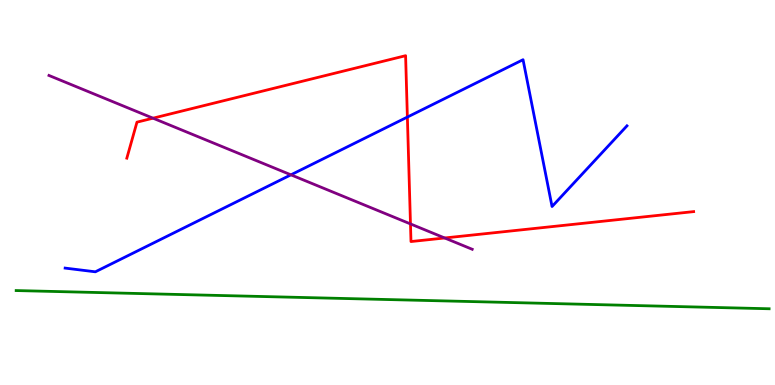[{'lines': ['blue', 'red'], 'intersections': [{'x': 5.26, 'y': 6.96}]}, {'lines': ['green', 'red'], 'intersections': []}, {'lines': ['purple', 'red'], 'intersections': [{'x': 1.97, 'y': 6.93}, {'x': 5.3, 'y': 4.18}, {'x': 5.74, 'y': 3.82}]}, {'lines': ['blue', 'green'], 'intersections': []}, {'lines': ['blue', 'purple'], 'intersections': [{'x': 3.75, 'y': 5.46}]}, {'lines': ['green', 'purple'], 'intersections': []}]